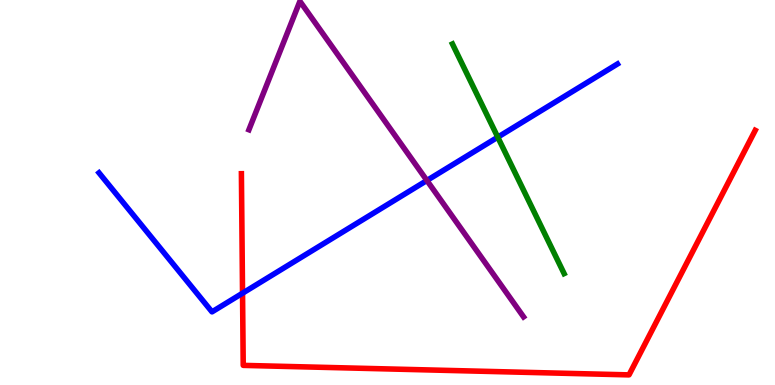[{'lines': ['blue', 'red'], 'intersections': [{'x': 3.13, 'y': 2.38}]}, {'lines': ['green', 'red'], 'intersections': []}, {'lines': ['purple', 'red'], 'intersections': []}, {'lines': ['blue', 'green'], 'intersections': [{'x': 6.42, 'y': 6.44}]}, {'lines': ['blue', 'purple'], 'intersections': [{'x': 5.51, 'y': 5.31}]}, {'lines': ['green', 'purple'], 'intersections': []}]